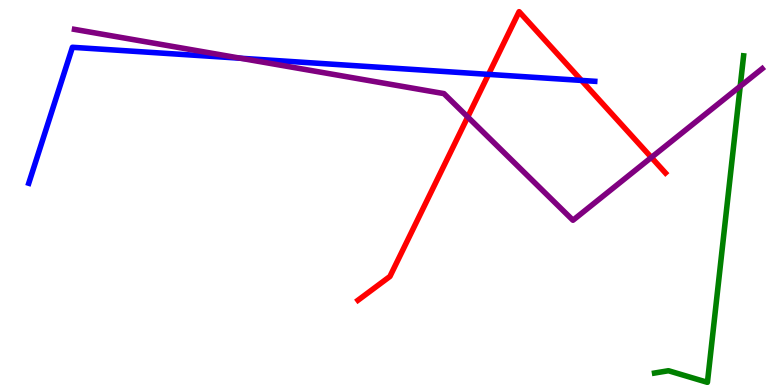[{'lines': ['blue', 'red'], 'intersections': [{'x': 6.3, 'y': 8.07}, {'x': 7.5, 'y': 7.91}]}, {'lines': ['green', 'red'], 'intersections': []}, {'lines': ['purple', 'red'], 'intersections': [{'x': 6.04, 'y': 6.96}, {'x': 8.4, 'y': 5.91}]}, {'lines': ['blue', 'green'], 'intersections': []}, {'lines': ['blue', 'purple'], 'intersections': [{'x': 3.1, 'y': 8.49}]}, {'lines': ['green', 'purple'], 'intersections': [{'x': 9.55, 'y': 7.76}]}]